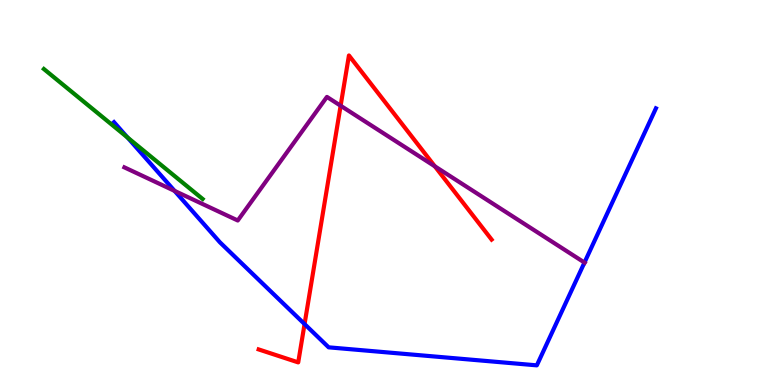[{'lines': ['blue', 'red'], 'intersections': [{'x': 3.93, 'y': 1.58}]}, {'lines': ['green', 'red'], 'intersections': []}, {'lines': ['purple', 'red'], 'intersections': [{'x': 4.4, 'y': 7.25}, {'x': 5.61, 'y': 5.68}]}, {'lines': ['blue', 'green'], 'intersections': [{'x': 1.64, 'y': 6.43}]}, {'lines': ['blue', 'purple'], 'intersections': [{'x': 2.25, 'y': 5.04}, {'x': 7.54, 'y': 3.18}]}, {'lines': ['green', 'purple'], 'intersections': []}]